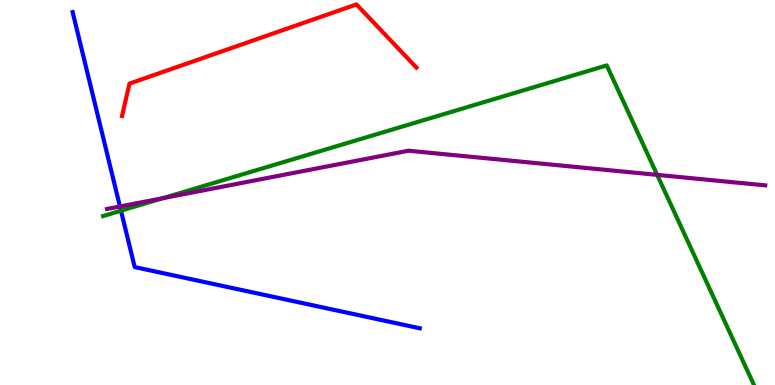[{'lines': ['blue', 'red'], 'intersections': []}, {'lines': ['green', 'red'], 'intersections': []}, {'lines': ['purple', 'red'], 'intersections': []}, {'lines': ['blue', 'green'], 'intersections': [{'x': 1.56, 'y': 4.53}]}, {'lines': ['blue', 'purple'], 'intersections': [{'x': 1.55, 'y': 4.64}]}, {'lines': ['green', 'purple'], 'intersections': [{'x': 2.1, 'y': 4.85}, {'x': 8.48, 'y': 5.46}]}]